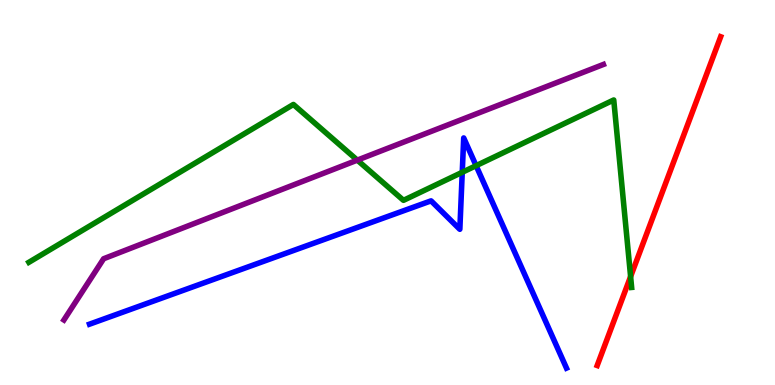[{'lines': ['blue', 'red'], 'intersections': []}, {'lines': ['green', 'red'], 'intersections': [{'x': 8.14, 'y': 2.82}]}, {'lines': ['purple', 'red'], 'intersections': []}, {'lines': ['blue', 'green'], 'intersections': [{'x': 5.96, 'y': 5.53}, {'x': 6.14, 'y': 5.7}]}, {'lines': ['blue', 'purple'], 'intersections': []}, {'lines': ['green', 'purple'], 'intersections': [{'x': 4.61, 'y': 5.84}]}]